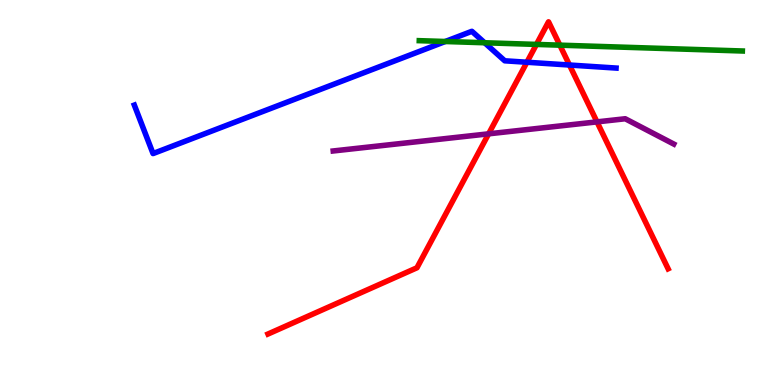[{'lines': ['blue', 'red'], 'intersections': [{'x': 6.8, 'y': 8.38}, {'x': 7.35, 'y': 8.31}]}, {'lines': ['green', 'red'], 'intersections': [{'x': 6.92, 'y': 8.85}, {'x': 7.22, 'y': 8.83}]}, {'lines': ['purple', 'red'], 'intersections': [{'x': 6.3, 'y': 6.52}, {'x': 7.7, 'y': 6.83}]}, {'lines': ['blue', 'green'], 'intersections': [{'x': 5.75, 'y': 8.92}, {'x': 6.25, 'y': 8.89}]}, {'lines': ['blue', 'purple'], 'intersections': []}, {'lines': ['green', 'purple'], 'intersections': []}]